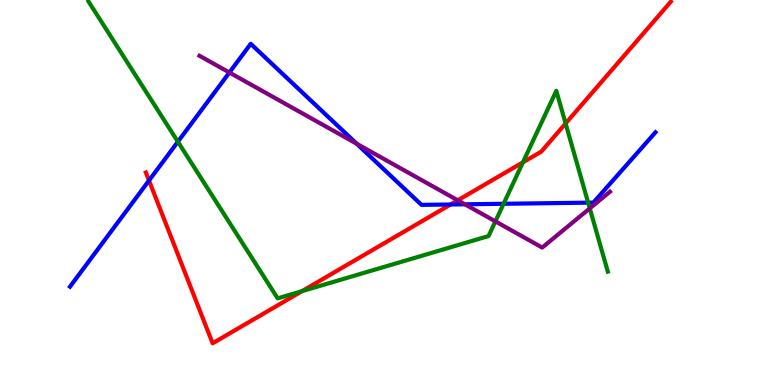[{'lines': ['blue', 'red'], 'intersections': [{'x': 1.92, 'y': 5.31}, {'x': 5.81, 'y': 4.69}]}, {'lines': ['green', 'red'], 'intersections': [{'x': 3.9, 'y': 2.44}, {'x': 6.75, 'y': 5.78}, {'x': 7.3, 'y': 6.79}]}, {'lines': ['purple', 'red'], 'intersections': [{'x': 5.91, 'y': 4.8}]}, {'lines': ['blue', 'green'], 'intersections': [{'x': 2.3, 'y': 6.32}, {'x': 6.5, 'y': 4.71}, {'x': 7.59, 'y': 4.74}]}, {'lines': ['blue', 'purple'], 'intersections': [{'x': 2.96, 'y': 8.12}, {'x': 4.6, 'y': 6.27}, {'x': 6.0, 'y': 4.69}]}, {'lines': ['green', 'purple'], 'intersections': [{'x': 6.39, 'y': 4.25}, {'x': 7.61, 'y': 4.59}]}]